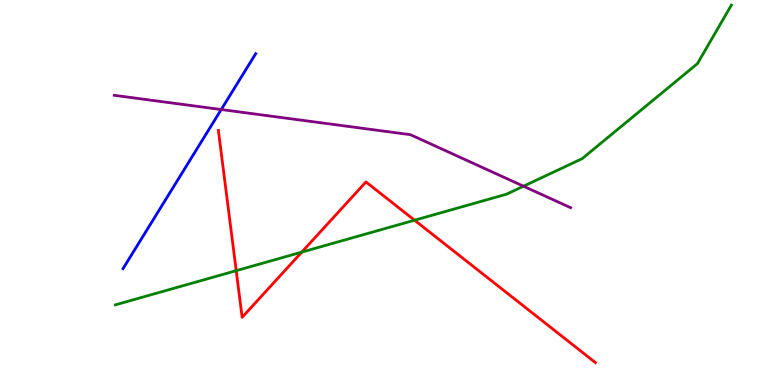[{'lines': ['blue', 'red'], 'intersections': []}, {'lines': ['green', 'red'], 'intersections': [{'x': 3.05, 'y': 2.97}, {'x': 3.89, 'y': 3.45}, {'x': 5.35, 'y': 4.28}]}, {'lines': ['purple', 'red'], 'intersections': []}, {'lines': ['blue', 'green'], 'intersections': []}, {'lines': ['blue', 'purple'], 'intersections': [{'x': 2.85, 'y': 7.16}]}, {'lines': ['green', 'purple'], 'intersections': [{'x': 6.75, 'y': 5.16}]}]